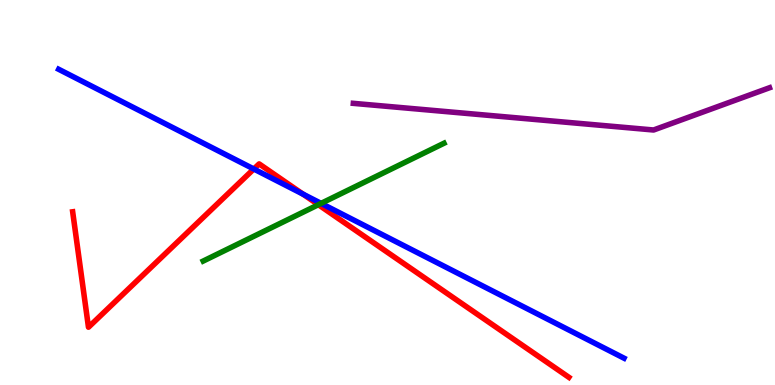[{'lines': ['blue', 'red'], 'intersections': [{'x': 3.27, 'y': 5.61}, {'x': 3.91, 'y': 4.96}]}, {'lines': ['green', 'red'], 'intersections': [{'x': 4.11, 'y': 4.68}]}, {'lines': ['purple', 'red'], 'intersections': []}, {'lines': ['blue', 'green'], 'intersections': [{'x': 4.14, 'y': 4.72}]}, {'lines': ['blue', 'purple'], 'intersections': []}, {'lines': ['green', 'purple'], 'intersections': []}]